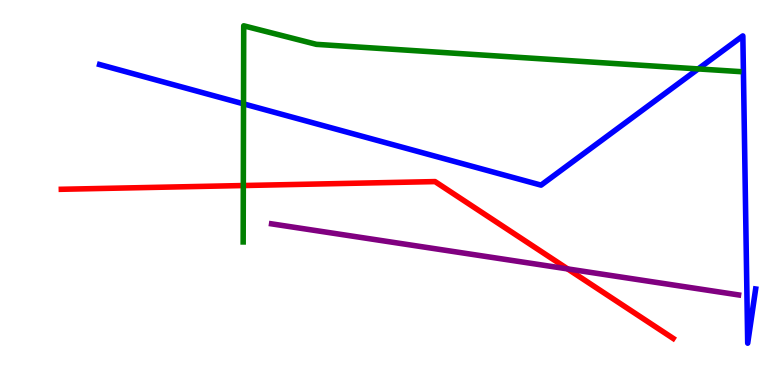[{'lines': ['blue', 'red'], 'intersections': []}, {'lines': ['green', 'red'], 'intersections': [{'x': 3.14, 'y': 5.18}]}, {'lines': ['purple', 'red'], 'intersections': [{'x': 7.32, 'y': 3.02}]}, {'lines': ['blue', 'green'], 'intersections': [{'x': 3.14, 'y': 7.3}, {'x': 9.01, 'y': 8.21}]}, {'lines': ['blue', 'purple'], 'intersections': []}, {'lines': ['green', 'purple'], 'intersections': []}]